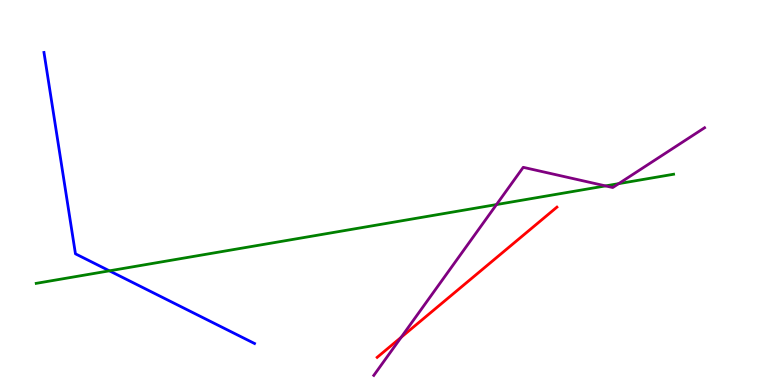[{'lines': ['blue', 'red'], 'intersections': []}, {'lines': ['green', 'red'], 'intersections': []}, {'lines': ['purple', 'red'], 'intersections': [{'x': 5.18, 'y': 1.24}]}, {'lines': ['blue', 'green'], 'intersections': [{'x': 1.41, 'y': 2.97}]}, {'lines': ['blue', 'purple'], 'intersections': []}, {'lines': ['green', 'purple'], 'intersections': [{'x': 6.41, 'y': 4.69}, {'x': 7.81, 'y': 5.17}, {'x': 7.98, 'y': 5.23}]}]